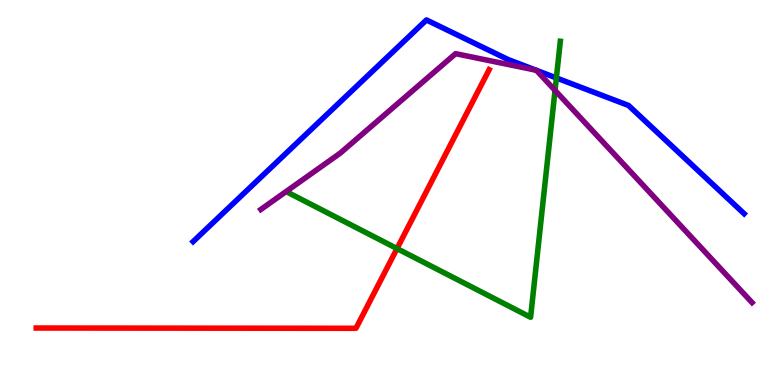[{'lines': ['blue', 'red'], 'intersections': []}, {'lines': ['green', 'red'], 'intersections': [{'x': 5.12, 'y': 3.54}]}, {'lines': ['purple', 'red'], 'intersections': []}, {'lines': ['blue', 'green'], 'intersections': [{'x': 7.18, 'y': 7.98}]}, {'lines': ['blue', 'purple'], 'intersections': [{'x': 6.92, 'y': 8.18}, {'x': 6.92, 'y': 8.17}]}, {'lines': ['green', 'purple'], 'intersections': [{'x': 7.16, 'y': 7.65}]}]